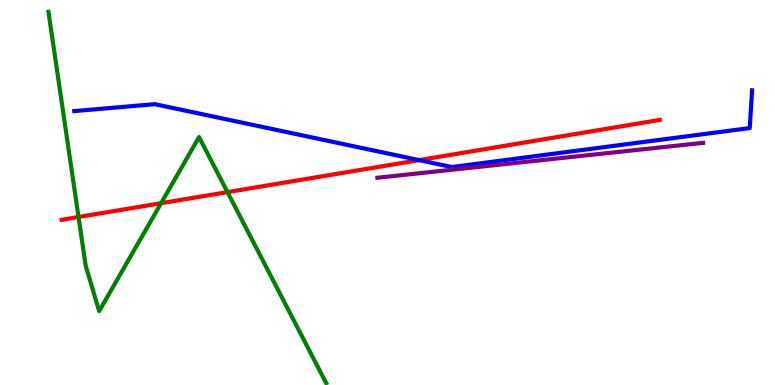[{'lines': ['blue', 'red'], 'intersections': [{'x': 5.41, 'y': 5.84}]}, {'lines': ['green', 'red'], 'intersections': [{'x': 1.01, 'y': 4.36}, {'x': 2.08, 'y': 4.72}, {'x': 2.94, 'y': 5.01}]}, {'lines': ['purple', 'red'], 'intersections': []}, {'lines': ['blue', 'green'], 'intersections': []}, {'lines': ['blue', 'purple'], 'intersections': []}, {'lines': ['green', 'purple'], 'intersections': []}]